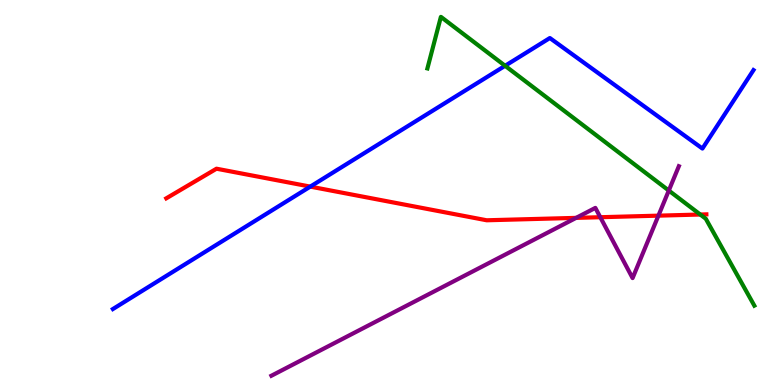[{'lines': ['blue', 'red'], 'intersections': [{'x': 4.0, 'y': 5.15}]}, {'lines': ['green', 'red'], 'intersections': [{'x': 9.04, 'y': 4.43}]}, {'lines': ['purple', 'red'], 'intersections': [{'x': 7.43, 'y': 4.34}, {'x': 7.75, 'y': 4.36}, {'x': 8.5, 'y': 4.4}]}, {'lines': ['blue', 'green'], 'intersections': [{'x': 6.52, 'y': 8.29}]}, {'lines': ['blue', 'purple'], 'intersections': []}, {'lines': ['green', 'purple'], 'intersections': [{'x': 8.63, 'y': 5.05}]}]